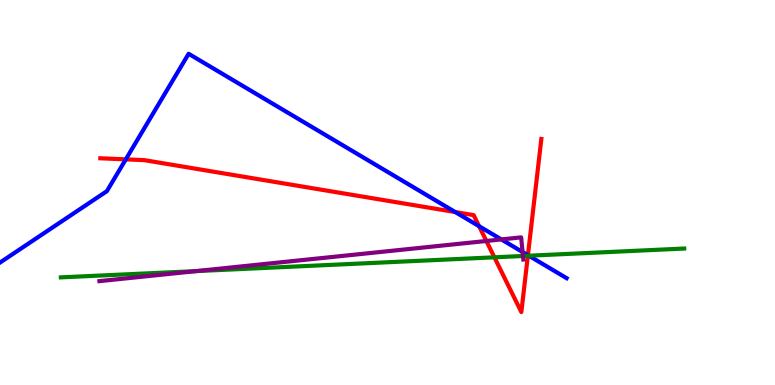[{'lines': ['blue', 'red'], 'intersections': [{'x': 1.62, 'y': 5.86}, {'x': 5.87, 'y': 4.49}, {'x': 6.18, 'y': 4.12}, {'x': 6.81, 'y': 3.37}]}, {'lines': ['green', 'red'], 'intersections': [{'x': 6.38, 'y': 3.32}, {'x': 6.81, 'y': 3.36}]}, {'lines': ['purple', 'red'], 'intersections': [{'x': 6.28, 'y': 3.74}]}, {'lines': ['blue', 'green'], 'intersections': [{'x': 6.82, 'y': 3.36}]}, {'lines': ['blue', 'purple'], 'intersections': [{'x': 6.47, 'y': 3.78}, {'x': 6.74, 'y': 3.45}]}, {'lines': ['green', 'purple'], 'intersections': [{'x': 2.53, 'y': 2.96}, {'x': 6.75, 'y': 3.35}]}]